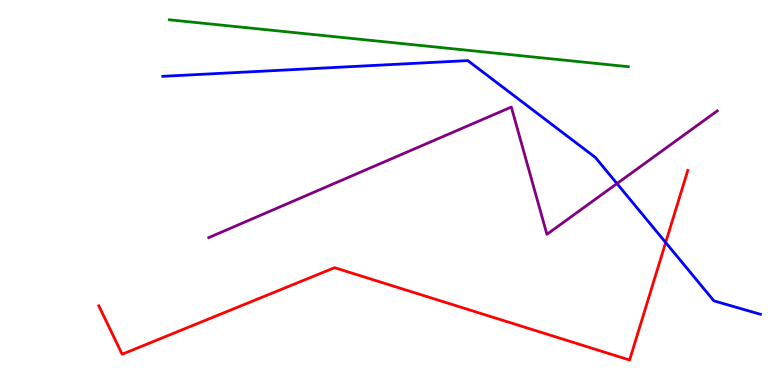[{'lines': ['blue', 'red'], 'intersections': [{'x': 8.59, 'y': 3.7}]}, {'lines': ['green', 'red'], 'intersections': []}, {'lines': ['purple', 'red'], 'intersections': []}, {'lines': ['blue', 'green'], 'intersections': []}, {'lines': ['blue', 'purple'], 'intersections': [{'x': 7.96, 'y': 5.23}]}, {'lines': ['green', 'purple'], 'intersections': []}]